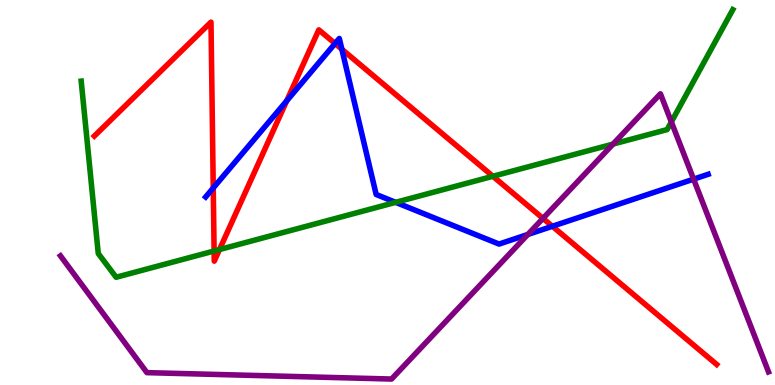[{'lines': ['blue', 'red'], 'intersections': [{'x': 2.75, 'y': 5.12}, {'x': 3.7, 'y': 7.38}, {'x': 4.32, 'y': 8.87}, {'x': 4.41, 'y': 8.72}, {'x': 7.13, 'y': 4.12}]}, {'lines': ['green', 'red'], 'intersections': [{'x': 2.76, 'y': 3.48}, {'x': 2.83, 'y': 3.52}, {'x': 6.36, 'y': 5.42}]}, {'lines': ['purple', 'red'], 'intersections': [{'x': 7.01, 'y': 4.33}]}, {'lines': ['blue', 'green'], 'intersections': [{'x': 5.11, 'y': 4.74}]}, {'lines': ['blue', 'purple'], 'intersections': [{'x': 6.81, 'y': 3.91}, {'x': 8.95, 'y': 5.35}]}, {'lines': ['green', 'purple'], 'intersections': [{'x': 7.91, 'y': 6.26}, {'x': 8.66, 'y': 6.83}]}]